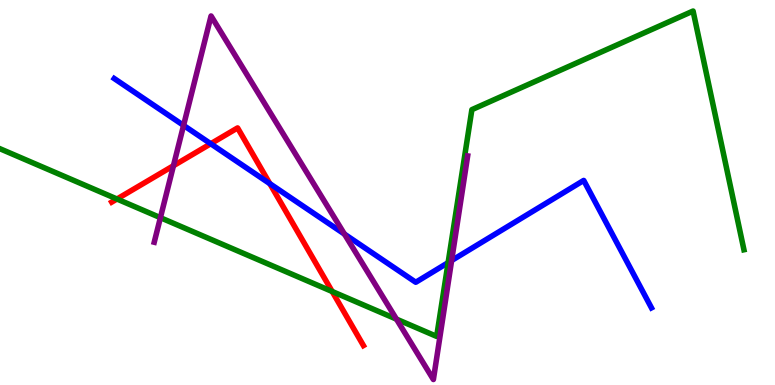[{'lines': ['blue', 'red'], 'intersections': [{'x': 2.72, 'y': 6.27}, {'x': 3.48, 'y': 5.23}]}, {'lines': ['green', 'red'], 'intersections': [{'x': 1.51, 'y': 4.83}, {'x': 4.29, 'y': 2.43}]}, {'lines': ['purple', 'red'], 'intersections': [{'x': 2.24, 'y': 5.7}]}, {'lines': ['blue', 'green'], 'intersections': [{'x': 5.78, 'y': 3.18}]}, {'lines': ['blue', 'purple'], 'intersections': [{'x': 2.37, 'y': 6.74}, {'x': 4.44, 'y': 3.92}, {'x': 5.83, 'y': 3.23}]}, {'lines': ['green', 'purple'], 'intersections': [{'x': 2.07, 'y': 4.35}, {'x': 5.12, 'y': 1.71}]}]